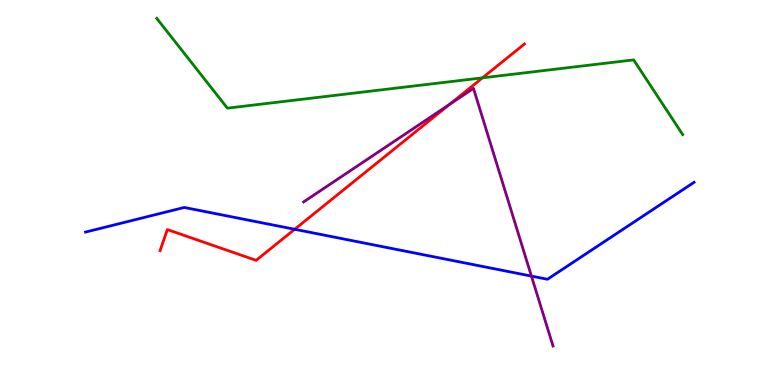[{'lines': ['blue', 'red'], 'intersections': [{'x': 3.8, 'y': 4.04}]}, {'lines': ['green', 'red'], 'intersections': [{'x': 6.23, 'y': 7.98}]}, {'lines': ['purple', 'red'], 'intersections': [{'x': 5.8, 'y': 7.29}]}, {'lines': ['blue', 'green'], 'intersections': []}, {'lines': ['blue', 'purple'], 'intersections': [{'x': 6.86, 'y': 2.83}]}, {'lines': ['green', 'purple'], 'intersections': []}]